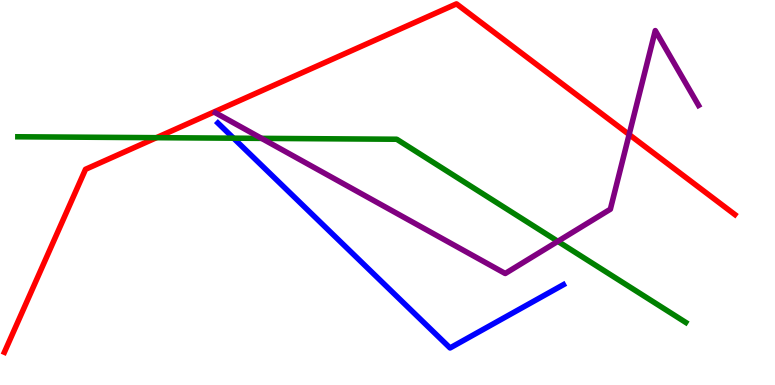[{'lines': ['blue', 'red'], 'intersections': []}, {'lines': ['green', 'red'], 'intersections': [{'x': 2.02, 'y': 6.42}]}, {'lines': ['purple', 'red'], 'intersections': [{'x': 8.12, 'y': 6.51}]}, {'lines': ['blue', 'green'], 'intersections': [{'x': 3.01, 'y': 6.41}]}, {'lines': ['blue', 'purple'], 'intersections': []}, {'lines': ['green', 'purple'], 'intersections': [{'x': 3.37, 'y': 6.41}, {'x': 7.2, 'y': 3.73}]}]